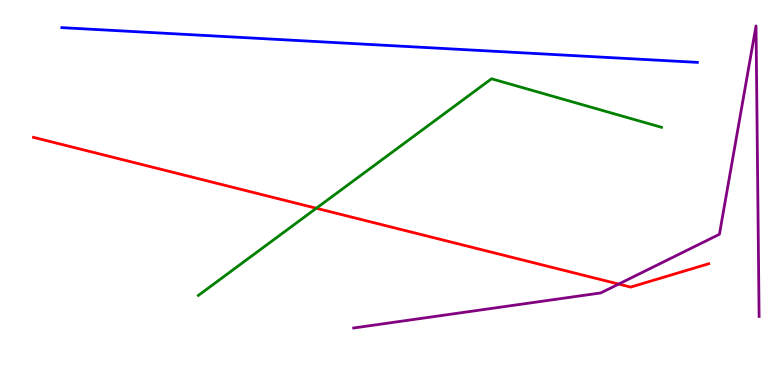[{'lines': ['blue', 'red'], 'intersections': []}, {'lines': ['green', 'red'], 'intersections': [{'x': 4.08, 'y': 4.59}]}, {'lines': ['purple', 'red'], 'intersections': [{'x': 7.98, 'y': 2.62}]}, {'lines': ['blue', 'green'], 'intersections': []}, {'lines': ['blue', 'purple'], 'intersections': []}, {'lines': ['green', 'purple'], 'intersections': []}]